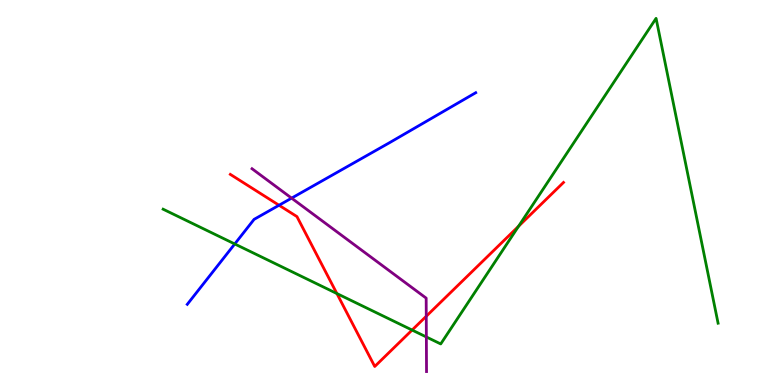[{'lines': ['blue', 'red'], 'intersections': [{'x': 3.6, 'y': 4.67}]}, {'lines': ['green', 'red'], 'intersections': [{'x': 4.35, 'y': 2.38}, {'x': 5.32, 'y': 1.43}, {'x': 6.69, 'y': 4.12}]}, {'lines': ['purple', 'red'], 'intersections': [{'x': 5.5, 'y': 1.79}]}, {'lines': ['blue', 'green'], 'intersections': [{'x': 3.03, 'y': 3.66}]}, {'lines': ['blue', 'purple'], 'intersections': [{'x': 3.76, 'y': 4.85}]}, {'lines': ['green', 'purple'], 'intersections': [{'x': 5.5, 'y': 1.25}]}]